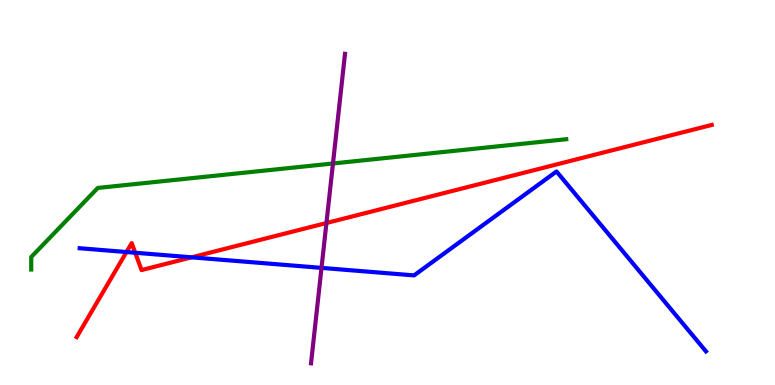[{'lines': ['blue', 'red'], 'intersections': [{'x': 1.63, 'y': 3.45}, {'x': 1.74, 'y': 3.44}, {'x': 2.47, 'y': 3.32}]}, {'lines': ['green', 'red'], 'intersections': []}, {'lines': ['purple', 'red'], 'intersections': [{'x': 4.21, 'y': 4.21}]}, {'lines': ['blue', 'green'], 'intersections': []}, {'lines': ['blue', 'purple'], 'intersections': [{'x': 4.15, 'y': 3.04}]}, {'lines': ['green', 'purple'], 'intersections': [{'x': 4.3, 'y': 5.75}]}]